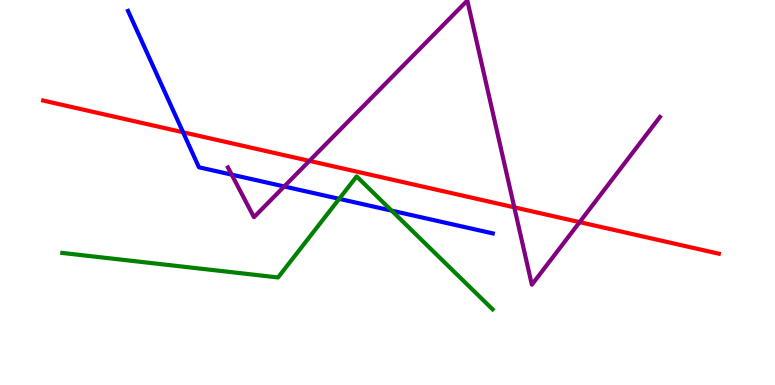[{'lines': ['blue', 'red'], 'intersections': [{'x': 2.36, 'y': 6.56}]}, {'lines': ['green', 'red'], 'intersections': []}, {'lines': ['purple', 'red'], 'intersections': [{'x': 3.99, 'y': 5.82}, {'x': 6.64, 'y': 4.61}, {'x': 7.48, 'y': 4.23}]}, {'lines': ['blue', 'green'], 'intersections': [{'x': 4.38, 'y': 4.84}, {'x': 5.05, 'y': 4.53}]}, {'lines': ['blue', 'purple'], 'intersections': [{'x': 2.99, 'y': 5.46}, {'x': 3.67, 'y': 5.16}]}, {'lines': ['green', 'purple'], 'intersections': []}]